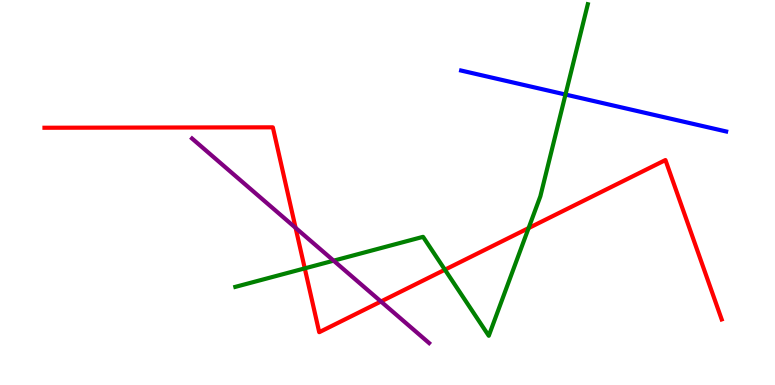[{'lines': ['blue', 'red'], 'intersections': []}, {'lines': ['green', 'red'], 'intersections': [{'x': 3.93, 'y': 3.03}, {'x': 5.74, 'y': 2.99}, {'x': 6.82, 'y': 4.08}]}, {'lines': ['purple', 'red'], 'intersections': [{'x': 3.81, 'y': 4.08}, {'x': 4.92, 'y': 2.17}]}, {'lines': ['blue', 'green'], 'intersections': [{'x': 7.3, 'y': 7.54}]}, {'lines': ['blue', 'purple'], 'intersections': []}, {'lines': ['green', 'purple'], 'intersections': [{'x': 4.3, 'y': 3.23}]}]